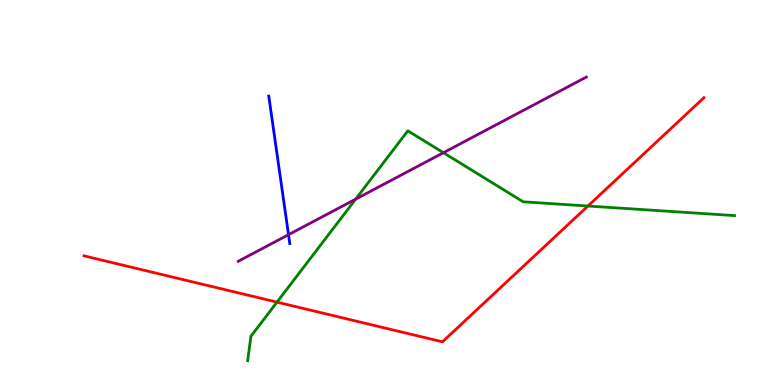[{'lines': ['blue', 'red'], 'intersections': []}, {'lines': ['green', 'red'], 'intersections': [{'x': 3.57, 'y': 2.15}, {'x': 7.59, 'y': 4.65}]}, {'lines': ['purple', 'red'], 'intersections': []}, {'lines': ['blue', 'green'], 'intersections': []}, {'lines': ['blue', 'purple'], 'intersections': [{'x': 3.72, 'y': 3.9}]}, {'lines': ['green', 'purple'], 'intersections': [{'x': 4.59, 'y': 4.83}, {'x': 5.72, 'y': 6.03}]}]